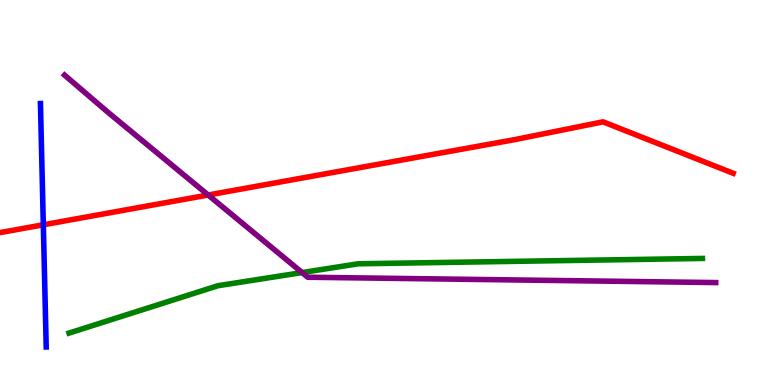[{'lines': ['blue', 'red'], 'intersections': [{'x': 0.559, 'y': 4.16}]}, {'lines': ['green', 'red'], 'intersections': []}, {'lines': ['purple', 'red'], 'intersections': [{'x': 2.69, 'y': 4.93}]}, {'lines': ['blue', 'green'], 'intersections': []}, {'lines': ['blue', 'purple'], 'intersections': []}, {'lines': ['green', 'purple'], 'intersections': [{'x': 3.9, 'y': 2.92}]}]